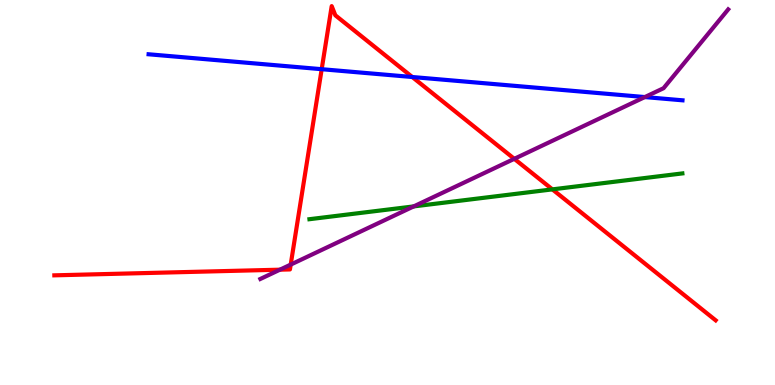[{'lines': ['blue', 'red'], 'intersections': [{'x': 4.15, 'y': 8.2}, {'x': 5.32, 'y': 8.0}]}, {'lines': ['green', 'red'], 'intersections': [{'x': 7.13, 'y': 5.08}]}, {'lines': ['purple', 'red'], 'intersections': [{'x': 3.61, 'y': 3.0}, {'x': 3.75, 'y': 3.13}, {'x': 6.64, 'y': 5.87}]}, {'lines': ['blue', 'green'], 'intersections': []}, {'lines': ['blue', 'purple'], 'intersections': [{'x': 8.32, 'y': 7.48}]}, {'lines': ['green', 'purple'], 'intersections': [{'x': 5.34, 'y': 4.64}]}]